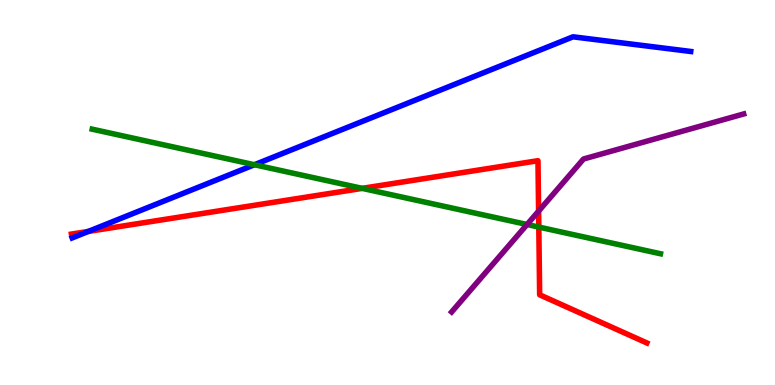[{'lines': ['blue', 'red'], 'intersections': [{'x': 1.14, 'y': 3.99}]}, {'lines': ['green', 'red'], 'intersections': [{'x': 4.67, 'y': 5.11}, {'x': 6.95, 'y': 4.1}]}, {'lines': ['purple', 'red'], 'intersections': [{'x': 6.95, 'y': 4.52}]}, {'lines': ['blue', 'green'], 'intersections': [{'x': 3.28, 'y': 5.72}]}, {'lines': ['blue', 'purple'], 'intersections': []}, {'lines': ['green', 'purple'], 'intersections': [{'x': 6.8, 'y': 4.17}]}]